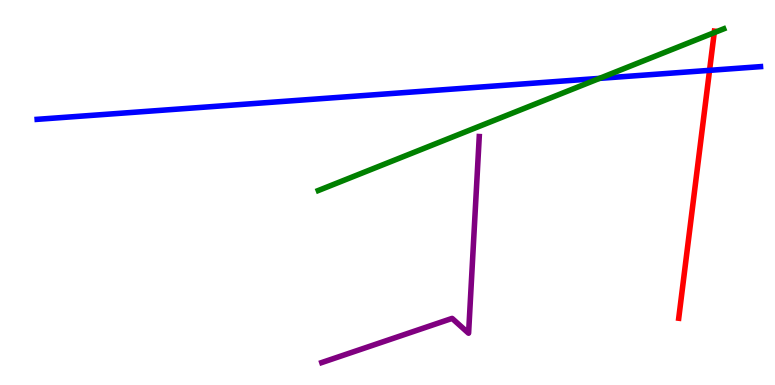[{'lines': ['blue', 'red'], 'intersections': [{'x': 9.16, 'y': 8.17}]}, {'lines': ['green', 'red'], 'intersections': [{'x': 9.22, 'y': 9.15}]}, {'lines': ['purple', 'red'], 'intersections': []}, {'lines': ['blue', 'green'], 'intersections': [{'x': 7.74, 'y': 7.96}]}, {'lines': ['blue', 'purple'], 'intersections': []}, {'lines': ['green', 'purple'], 'intersections': []}]